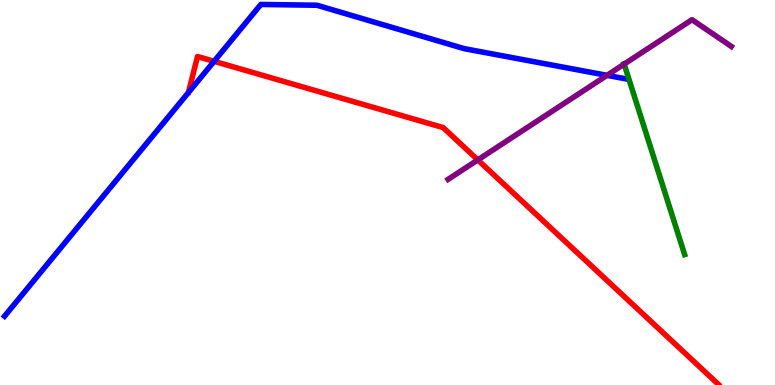[{'lines': ['blue', 'red'], 'intersections': [{'x': 2.76, 'y': 8.41}]}, {'lines': ['green', 'red'], 'intersections': []}, {'lines': ['purple', 'red'], 'intersections': [{'x': 6.17, 'y': 5.85}]}, {'lines': ['blue', 'green'], 'intersections': []}, {'lines': ['blue', 'purple'], 'intersections': [{'x': 7.83, 'y': 8.04}]}, {'lines': ['green', 'purple'], 'intersections': [{'x': 8.05, 'y': 8.33}]}]